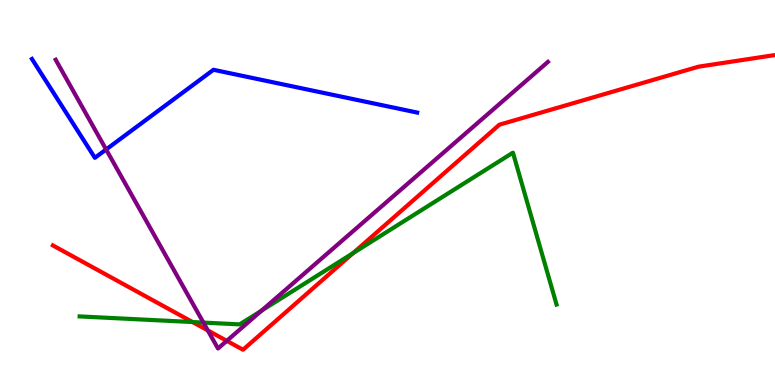[{'lines': ['blue', 'red'], 'intersections': []}, {'lines': ['green', 'red'], 'intersections': [{'x': 2.48, 'y': 1.64}, {'x': 4.56, 'y': 3.43}]}, {'lines': ['purple', 'red'], 'intersections': [{'x': 2.68, 'y': 1.42}, {'x': 2.93, 'y': 1.15}]}, {'lines': ['blue', 'green'], 'intersections': []}, {'lines': ['blue', 'purple'], 'intersections': [{'x': 1.37, 'y': 6.12}]}, {'lines': ['green', 'purple'], 'intersections': [{'x': 2.62, 'y': 1.62}, {'x': 3.38, 'y': 1.93}]}]